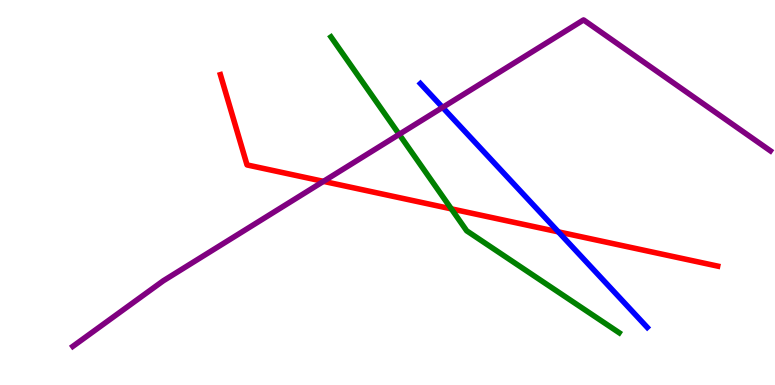[{'lines': ['blue', 'red'], 'intersections': [{'x': 7.2, 'y': 3.98}]}, {'lines': ['green', 'red'], 'intersections': [{'x': 5.82, 'y': 4.58}]}, {'lines': ['purple', 'red'], 'intersections': [{'x': 4.17, 'y': 5.29}]}, {'lines': ['blue', 'green'], 'intersections': []}, {'lines': ['blue', 'purple'], 'intersections': [{'x': 5.71, 'y': 7.21}]}, {'lines': ['green', 'purple'], 'intersections': [{'x': 5.15, 'y': 6.51}]}]